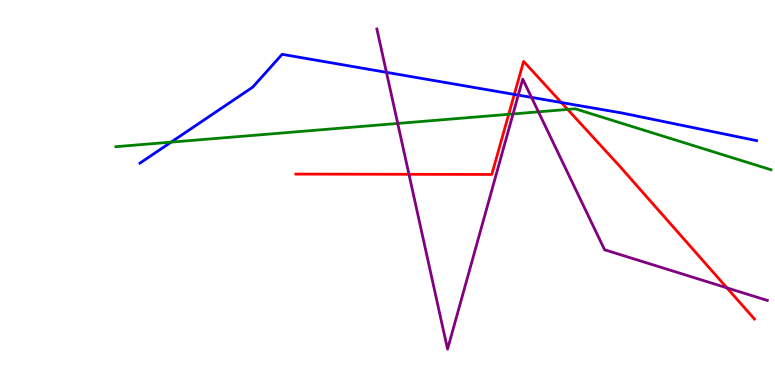[{'lines': ['blue', 'red'], 'intersections': [{'x': 6.64, 'y': 7.55}, {'x': 7.24, 'y': 7.34}]}, {'lines': ['green', 'red'], 'intersections': [{'x': 6.56, 'y': 7.03}, {'x': 7.32, 'y': 7.16}]}, {'lines': ['purple', 'red'], 'intersections': [{'x': 5.28, 'y': 5.47}, {'x': 9.38, 'y': 2.52}]}, {'lines': ['blue', 'green'], 'intersections': [{'x': 2.21, 'y': 6.31}]}, {'lines': ['blue', 'purple'], 'intersections': [{'x': 4.99, 'y': 8.12}, {'x': 6.69, 'y': 7.53}, {'x': 6.86, 'y': 7.47}]}, {'lines': ['green', 'purple'], 'intersections': [{'x': 5.13, 'y': 6.79}, {'x': 6.62, 'y': 7.04}, {'x': 6.95, 'y': 7.1}]}]